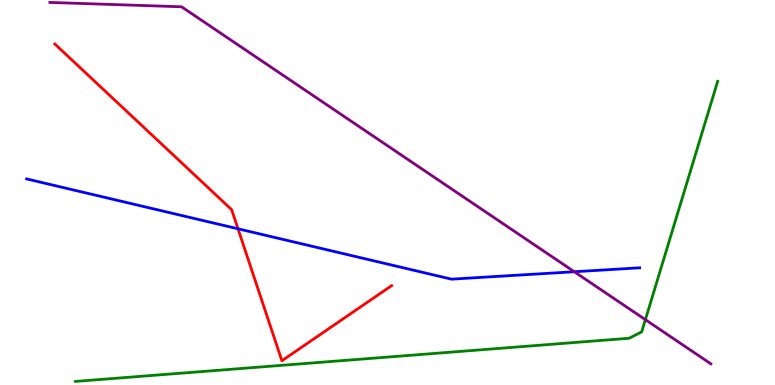[{'lines': ['blue', 'red'], 'intersections': [{'x': 3.07, 'y': 4.06}]}, {'lines': ['green', 'red'], 'intersections': []}, {'lines': ['purple', 'red'], 'intersections': []}, {'lines': ['blue', 'green'], 'intersections': []}, {'lines': ['blue', 'purple'], 'intersections': [{'x': 7.41, 'y': 2.94}]}, {'lines': ['green', 'purple'], 'intersections': [{'x': 8.33, 'y': 1.7}]}]